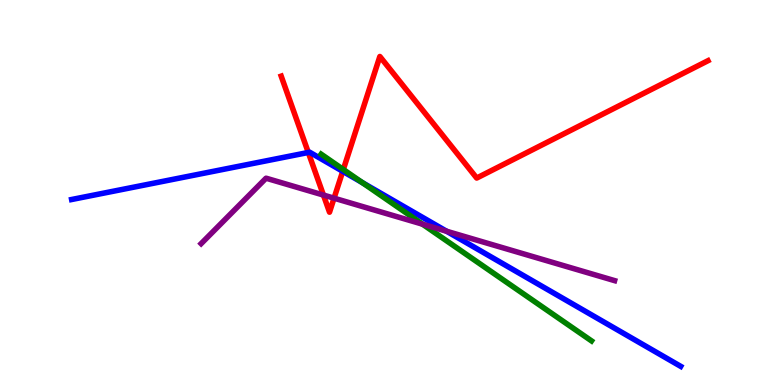[{'lines': ['blue', 'red'], 'intersections': [{'x': 3.98, 'y': 6.04}, {'x': 4.42, 'y': 5.55}]}, {'lines': ['green', 'red'], 'intersections': [{'x': 4.43, 'y': 5.6}]}, {'lines': ['purple', 'red'], 'intersections': [{'x': 4.17, 'y': 4.93}, {'x': 4.31, 'y': 4.85}]}, {'lines': ['blue', 'green'], 'intersections': [{'x': 4.68, 'y': 5.26}]}, {'lines': ['blue', 'purple'], 'intersections': [{'x': 5.76, 'y': 3.99}]}, {'lines': ['green', 'purple'], 'intersections': [{'x': 5.45, 'y': 4.18}]}]